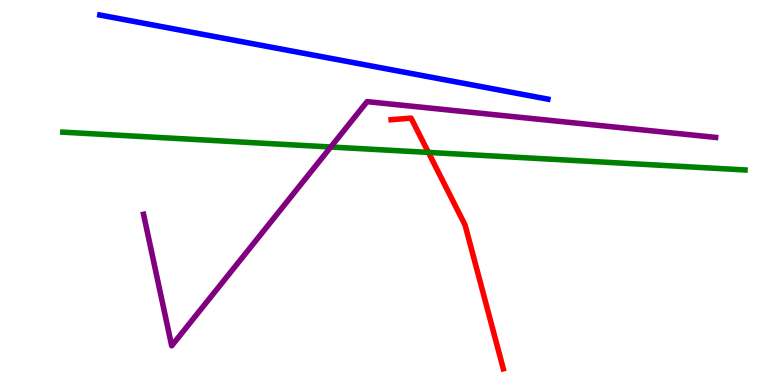[{'lines': ['blue', 'red'], 'intersections': []}, {'lines': ['green', 'red'], 'intersections': [{'x': 5.53, 'y': 6.04}]}, {'lines': ['purple', 'red'], 'intersections': []}, {'lines': ['blue', 'green'], 'intersections': []}, {'lines': ['blue', 'purple'], 'intersections': []}, {'lines': ['green', 'purple'], 'intersections': [{'x': 4.27, 'y': 6.18}]}]